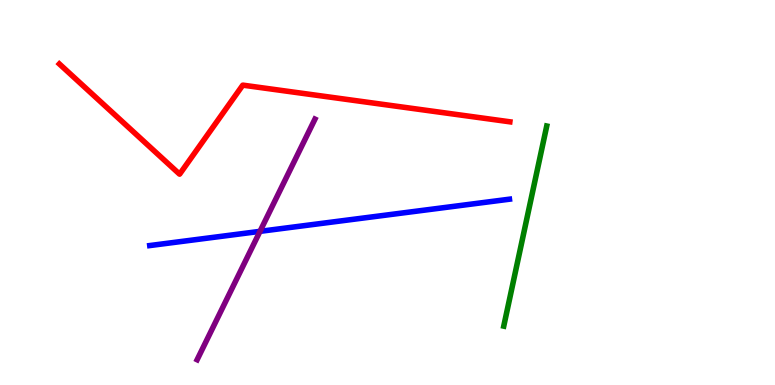[{'lines': ['blue', 'red'], 'intersections': []}, {'lines': ['green', 'red'], 'intersections': []}, {'lines': ['purple', 'red'], 'intersections': []}, {'lines': ['blue', 'green'], 'intersections': []}, {'lines': ['blue', 'purple'], 'intersections': [{'x': 3.35, 'y': 3.99}]}, {'lines': ['green', 'purple'], 'intersections': []}]